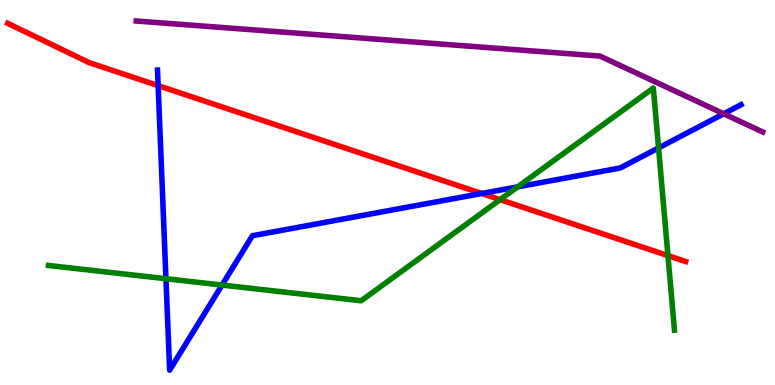[{'lines': ['blue', 'red'], 'intersections': [{'x': 2.04, 'y': 7.78}, {'x': 6.22, 'y': 4.97}]}, {'lines': ['green', 'red'], 'intersections': [{'x': 6.45, 'y': 4.81}, {'x': 8.62, 'y': 3.36}]}, {'lines': ['purple', 'red'], 'intersections': []}, {'lines': ['blue', 'green'], 'intersections': [{'x': 2.14, 'y': 2.76}, {'x': 2.87, 'y': 2.6}, {'x': 6.68, 'y': 5.15}, {'x': 8.5, 'y': 6.16}]}, {'lines': ['blue', 'purple'], 'intersections': [{'x': 9.34, 'y': 7.04}]}, {'lines': ['green', 'purple'], 'intersections': []}]